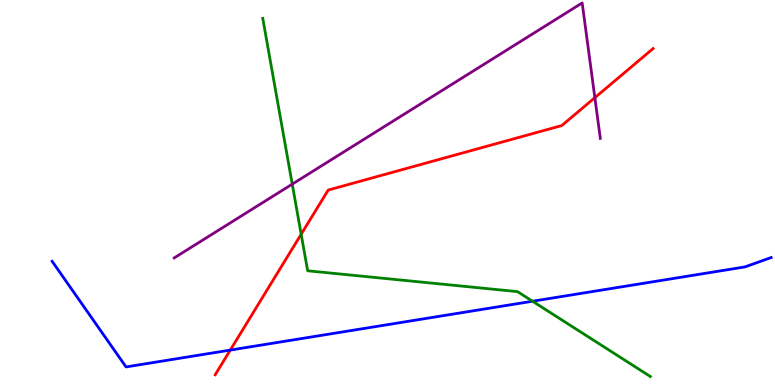[{'lines': ['blue', 'red'], 'intersections': [{'x': 2.97, 'y': 0.907}]}, {'lines': ['green', 'red'], 'intersections': [{'x': 3.89, 'y': 3.92}]}, {'lines': ['purple', 'red'], 'intersections': [{'x': 7.68, 'y': 7.46}]}, {'lines': ['blue', 'green'], 'intersections': [{'x': 6.87, 'y': 2.18}]}, {'lines': ['blue', 'purple'], 'intersections': []}, {'lines': ['green', 'purple'], 'intersections': [{'x': 3.77, 'y': 5.22}]}]